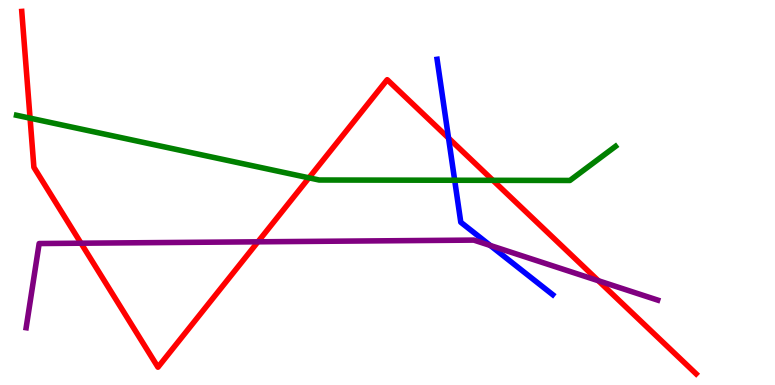[{'lines': ['blue', 'red'], 'intersections': [{'x': 5.79, 'y': 6.41}]}, {'lines': ['green', 'red'], 'intersections': [{'x': 0.388, 'y': 6.93}, {'x': 3.99, 'y': 5.38}, {'x': 6.36, 'y': 5.32}]}, {'lines': ['purple', 'red'], 'intersections': [{'x': 1.05, 'y': 3.68}, {'x': 3.33, 'y': 3.72}, {'x': 7.72, 'y': 2.71}]}, {'lines': ['blue', 'green'], 'intersections': [{'x': 5.87, 'y': 5.32}]}, {'lines': ['blue', 'purple'], 'intersections': [{'x': 6.33, 'y': 3.62}]}, {'lines': ['green', 'purple'], 'intersections': []}]